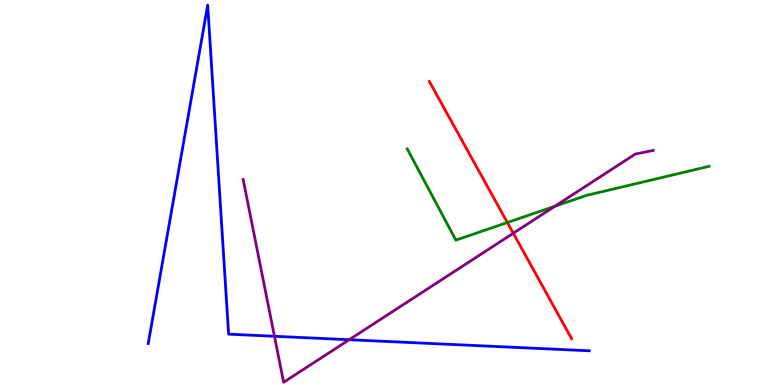[{'lines': ['blue', 'red'], 'intersections': []}, {'lines': ['green', 'red'], 'intersections': [{'x': 6.55, 'y': 4.22}]}, {'lines': ['purple', 'red'], 'intersections': [{'x': 6.62, 'y': 3.94}]}, {'lines': ['blue', 'green'], 'intersections': []}, {'lines': ['blue', 'purple'], 'intersections': [{'x': 3.54, 'y': 1.27}, {'x': 4.51, 'y': 1.18}]}, {'lines': ['green', 'purple'], 'intersections': [{'x': 7.16, 'y': 4.64}]}]